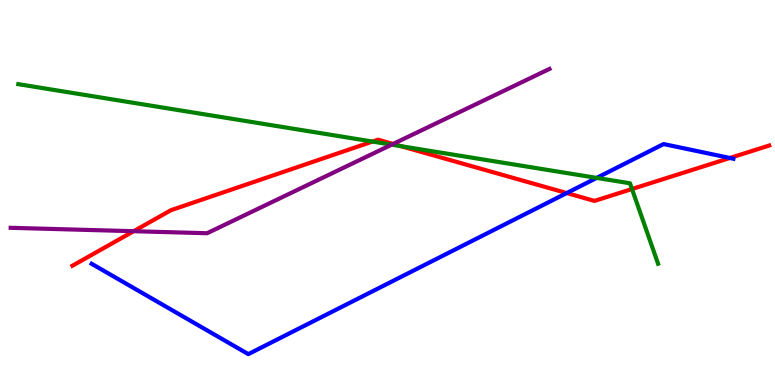[{'lines': ['blue', 'red'], 'intersections': [{'x': 7.31, 'y': 4.99}, {'x': 9.42, 'y': 5.9}]}, {'lines': ['green', 'red'], 'intersections': [{'x': 4.81, 'y': 6.32}, {'x': 5.17, 'y': 6.2}, {'x': 8.15, 'y': 5.09}]}, {'lines': ['purple', 'red'], 'intersections': [{'x': 1.72, 'y': 3.99}, {'x': 5.07, 'y': 6.26}]}, {'lines': ['blue', 'green'], 'intersections': [{'x': 7.7, 'y': 5.38}]}, {'lines': ['blue', 'purple'], 'intersections': []}, {'lines': ['green', 'purple'], 'intersections': [{'x': 5.05, 'y': 6.24}]}]